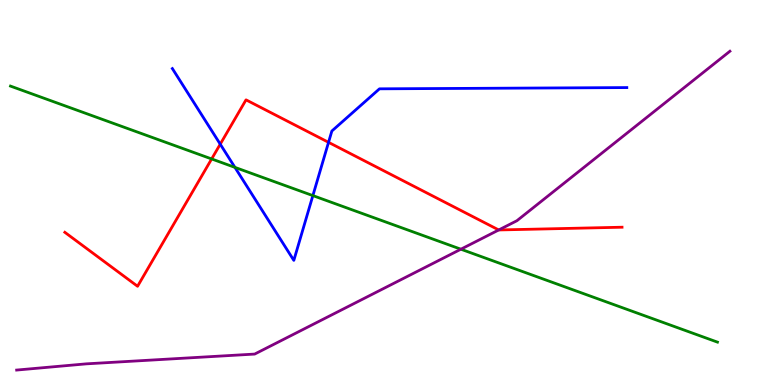[{'lines': ['blue', 'red'], 'intersections': [{'x': 2.84, 'y': 6.26}, {'x': 4.24, 'y': 6.3}]}, {'lines': ['green', 'red'], 'intersections': [{'x': 2.73, 'y': 5.87}]}, {'lines': ['purple', 'red'], 'intersections': [{'x': 6.44, 'y': 4.03}]}, {'lines': ['blue', 'green'], 'intersections': [{'x': 3.03, 'y': 5.65}, {'x': 4.04, 'y': 4.92}]}, {'lines': ['blue', 'purple'], 'intersections': []}, {'lines': ['green', 'purple'], 'intersections': [{'x': 5.95, 'y': 3.53}]}]